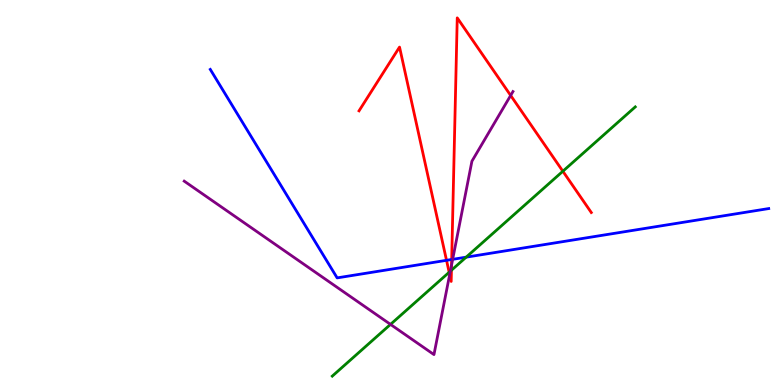[{'lines': ['blue', 'red'], 'intersections': [{'x': 5.76, 'y': 3.24}, {'x': 5.83, 'y': 3.26}]}, {'lines': ['green', 'red'], 'intersections': [{'x': 5.8, 'y': 2.93}, {'x': 5.83, 'y': 2.98}, {'x': 7.26, 'y': 5.55}]}, {'lines': ['purple', 'red'], 'intersections': [{'x': 5.8, 'y': 2.87}, {'x': 5.83, 'y': 3.12}, {'x': 6.59, 'y': 7.52}]}, {'lines': ['blue', 'green'], 'intersections': [{'x': 6.01, 'y': 3.32}]}, {'lines': ['blue', 'purple'], 'intersections': [{'x': 5.84, 'y': 3.26}]}, {'lines': ['green', 'purple'], 'intersections': [{'x': 5.04, 'y': 1.57}, {'x': 5.81, 'y': 2.96}]}]